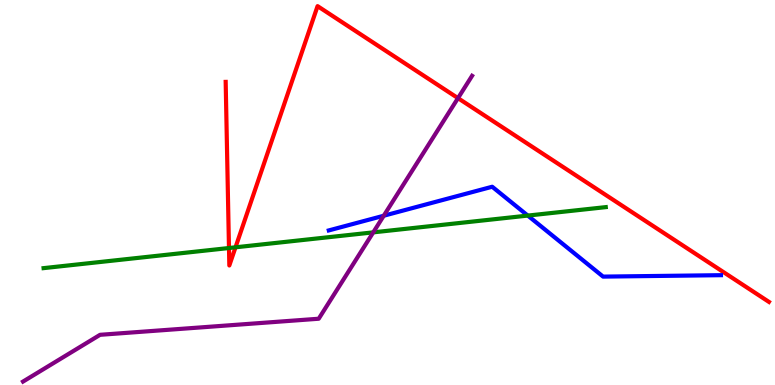[{'lines': ['blue', 'red'], 'intersections': []}, {'lines': ['green', 'red'], 'intersections': [{'x': 2.95, 'y': 3.56}, {'x': 3.04, 'y': 3.58}]}, {'lines': ['purple', 'red'], 'intersections': [{'x': 5.91, 'y': 7.45}]}, {'lines': ['blue', 'green'], 'intersections': [{'x': 6.81, 'y': 4.4}]}, {'lines': ['blue', 'purple'], 'intersections': [{'x': 4.95, 'y': 4.4}]}, {'lines': ['green', 'purple'], 'intersections': [{'x': 4.82, 'y': 3.96}]}]